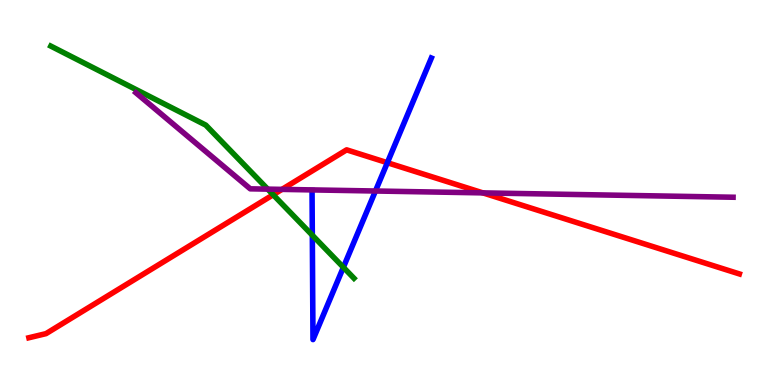[{'lines': ['blue', 'red'], 'intersections': [{'x': 5.0, 'y': 5.77}]}, {'lines': ['green', 'red'], 'intersections': [{'x': 3.52, 'y': 4.94}]}, {'lines': ['purple', 'red'], 'intersections': [{'x': 3.64, 'y': 5.08}, {'x': 6.23, 'y': 4.99}]}, {'lines': ['blue', 'green'], 'intersections': [{'x': 4.03, 'y': 3.89}, {'x': 4.43, 'y': 3.06}]}, {'lines': ['blue', 'purple'], 'intersections': [{'x': 4.84, 'y': 5.04}]}, {'lines': ['green', 'purple'], 'intersections': [{'x': 3.45, 'y': 5.09}]}]